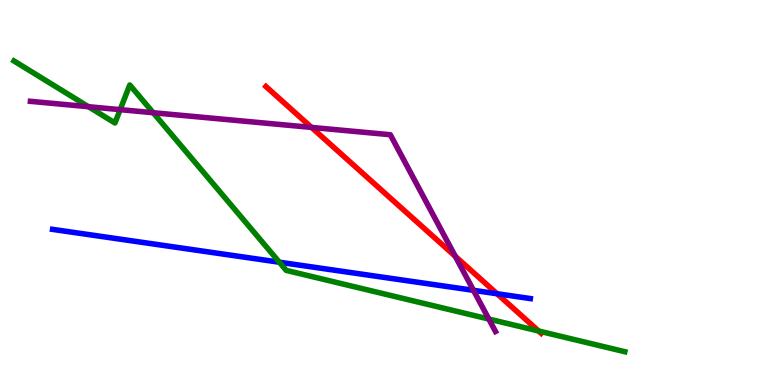[{'lines': ['blue', 'red'], 'intersections': [{'x': 6.41, 'y': 2.37}]}, {'lines': ['green', 'red'], 'intersections': [{'x': 6.95, 'y': 1.4}]}, {'lines': ['purple', 'red'], 'intersections': [{'x': 4.02, 'y': 6.69}, {'x': 5.87, 'y': 3.34}]}, {'lines': ['blue', 'green'], 'intersections': [{'x': 3.6, 'y': 3.19}]}, {'lines': ['blue', 'purple'], 'intersections': [{'x': 6.11, 'y': 2.46}]}, {'lines': ['green', 'purple'], 'intersections': [{'x': 1.14, 'y': 7.23}, {'x': 1.55, 'y': 7.15}, {'x': 1.98, 'y': 7.07}, {'x': 6.31, 'y': 1.71}]}]